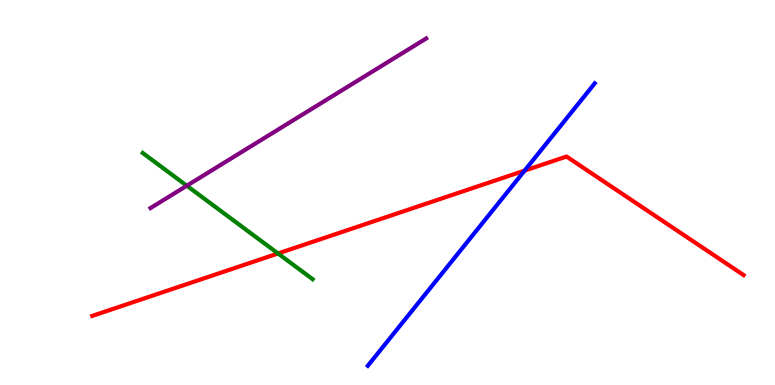[{'lines': ['blue', 'red'], 'intersections': [{'x': 6.77, 'y': 5.57}]}, {'lines': ['green', 'red'], 'intersections': [{'x': 3.59, 'y': 3.42}]}, {'lines': ['purple', 'red'], 'intersections': []}, {'lines': ['blue', 'green'], 'intersections': []}, {'lines': ['blue', 'purple'], 'intersections': []}, {'lines': ['green', 'purple'], 'intersections': [{'x': 2.41, 'y': 5.18}]}]